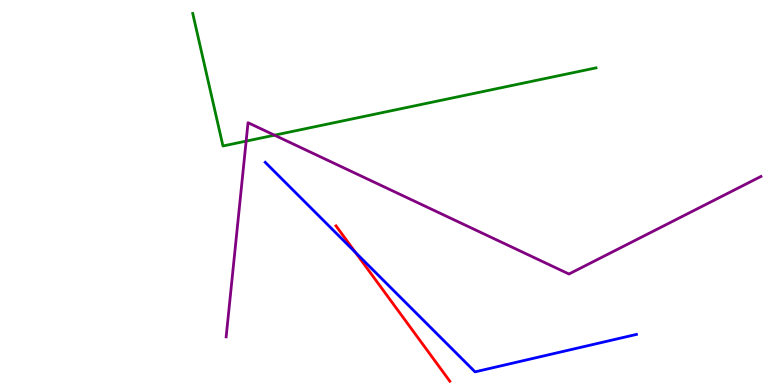[{'lines': ['blue', 'red'], 'intersections': [{'x': 4.59, 'y': 3.44}]}, {'lines': ['green', 'red'], 'intersections': []}, {'lines': ['purple', 'red'], 'intersections': []}, {'lines': ['blue', 'green'], 'intersections': []}, {'lines': ['blue', 'purple'], 'intersections': []}, {'lines': ['green', 'purple'], 'intersections': [{'x': 3.18, 'y': 6.33}, {'x': 3.54, 'y': 6.49}]}]